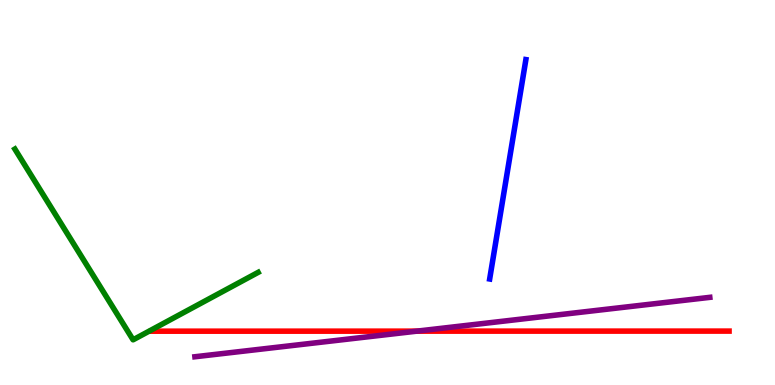[{'lines': ['blue', 'red'], 'intersections': []}, {'lines': ['green', 'red'], 'intersections': []}, {'lines': ['purple', 'red'], 'intersections': [{'x': 5.38, 'y': 1.4}]}, {'lines': ['blue', 'green'], 'intersections': []}, {'lines': ['blue', 'purple'], 'intersections': []}, {'lines': ['green', 'purple'], 'intersections': []}]